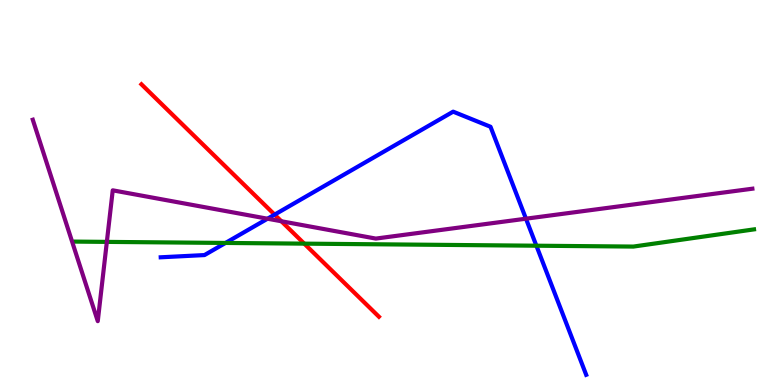[{'lines': ['blue', 'red'], 'intersections': [{'x': 3.54, 'y': 4.43}]}, {'lines': ['green', 'red'], 'intersections': [{'x': 3.93, 'y': 3.67}]}, {'lines': ['purple', 'red'], 'intersections': [{'x': 3.63, 'y': 4.25}]}, {'lines': ['blue', 'green'], 'intersections': [{'x': 2.91, 'y': 3.69}, {'x': 6.92, 'y': 3.62}]}, {'lines': ['blue', 'purple'], 'intersections': [{'x': 3.45, 'y': 4.32}, {'x': 6.79, 'y': 4.32}]}, {'lines': ['green', 'purple'], 'intersections': [{'x': 1.38, 'y': 3.72}]}]